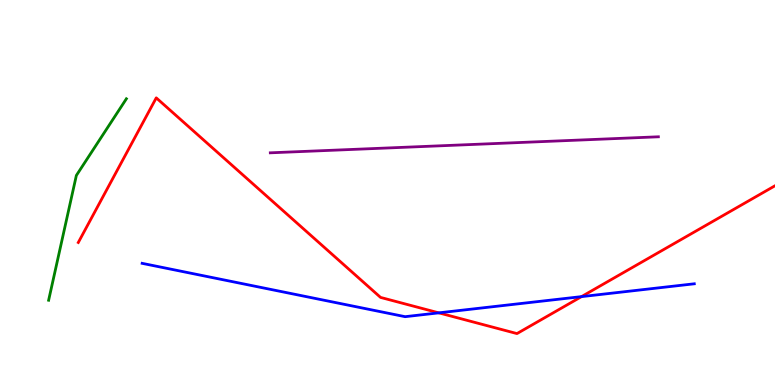[{'lines': ['blue', 'red'], 'intersections': [{'x': 5.66, 'y': 1.87}, {'x': 7.5, 'y': 2.3}]}, {'lines': ['green', 'red'], 'intersections': []}, {'lines': ['purple', 'red'], 'intersections': []}, {'lines': ['blue', 'green'], 'intersections': []}, {'lines': ['blue', 'purple'], 'intersections': []}, {'lines': ['green', 'purple'], 'intersections': []}]